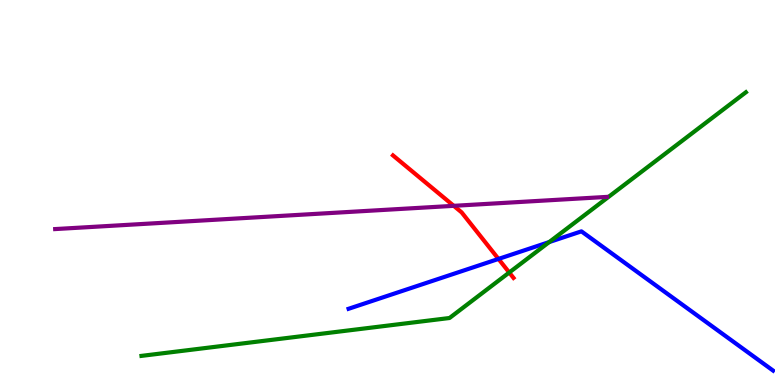[{'lines': ['blue', 'red'], 'intersections': [{'x': 6.43, 'y': 3.27}]}, {'lines': ['green', 'red'], 'intersections': [{'x': 6.57, 'y': 2.92}]}, {'lines': ['purple', 'red'], 'intersections': [{'x': 5.85, 'y': 4.65}]}, {'lines': ['blue', 'green'], 'intersections': [{'x': 7.09, 'y': 3.71}]}, {'lines': ['blue', 'purple'], 'intersections': []}, {'lines': ['green', 'purple'], 'intersections': []}]